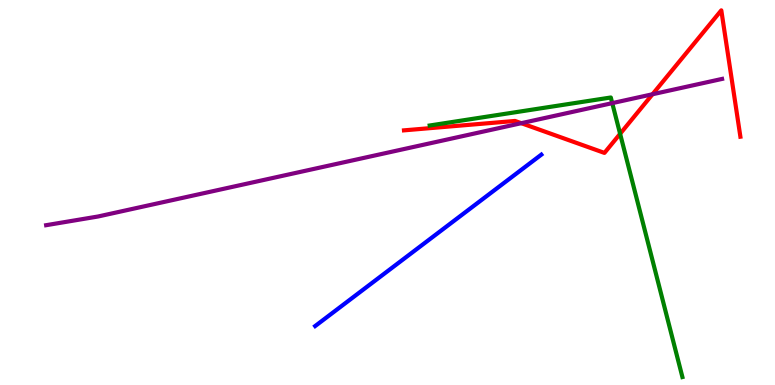[{'lines': ['blue', 'red'], 'intersections': []}, {'lines': ['green', 'red'], 'intersections': [{'x': 8.0, 'y': 6.52}]}, {'lines': ['purple', 'red'], 'intersections': [{'x': 6.73, 'y': 6.8}, {'x': 8.42, 'y': 7.55}]}, {'lines': ['blue', 'green'], 'intersections': []}, {'lines': ['blue', 'purple'], 'intersections': []}, {'lines': ['green', 'purple'], 'intersections': [{'x': 7.9, 'y': 7.32}]}]